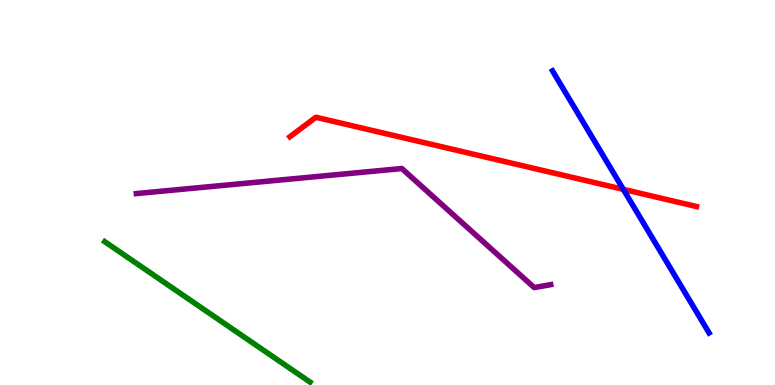[{'lines': ['blue', 'red'], 'intersections': [{'x': 8.04, 'y': 5.08}]}, {'lines': ['green', 'red'], 'intersections': []}, {'lines': ['purple', 'red'], 'intersections': []}, {'lines': ['blue', 'green'], 'intersections': []}, {'lines': ['blue', 'purple'], 'intersections': []}, {'lines': ['green', 'purple'], 'intersections': []}]